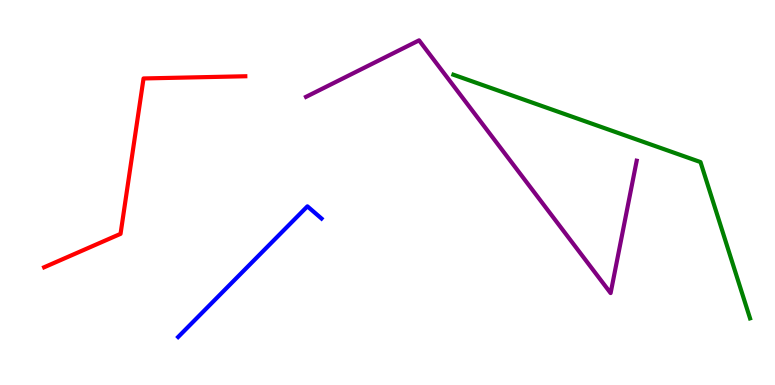[{'lines': ['blue', 'red'], 'intersections': []}, {'lines': ['green', 'red'], 'intersections': []}, {'lines': ['purple', 'red'], 'intersections': []}, {'lines': ['blue', 'green'], 'intersections': []}, {'lines': ['blue', 'purple'], 'intersections': []}, {'lines': ['green', 'purple'], 'intersections': []}]